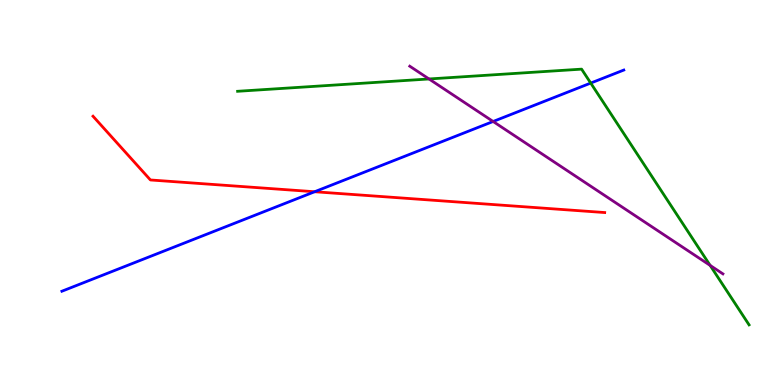[{'lines': ['blue', 'red'], 'intersections': [{'x': 4.06, 'y': 5.02}]}, {'lines': ['green', 'red'], 'intersections': []}, {'lines': ['purple', 'red'], 'intersections': []}, {'lines': ['blue', 'green'], 'intersections': [{'x': 7.62, 'y': 7.84}]}, {'lines': ['blue', 'purple'], 'intersections': [{'x': 6.36, 'y': 6.84}]}, {'lines': ['green', 'purple'], 'intersections': [{'x': 5.54, 'y': 7.95}, {'x': 9.16, 'y': 3.11}]}]